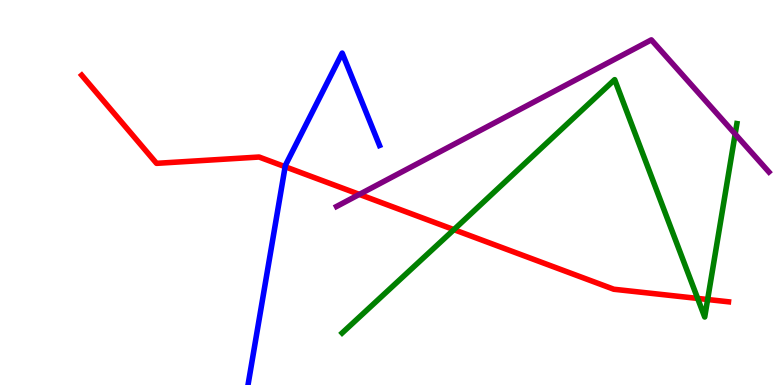[{'lines': ['blue', 'red'], 'intersections': [{'x': 3.68, 'y': 5.67}]}, {'lines': ['green', 'red'], 'intersections': [{'x': 5.86, 'y': 4.04}, {'x': 9.0, 'y': 2.25}, {'x': 9.13, 'y': 2.22}]}, {'lines': ['purple', 'red'], 'intersections': [{'x': 4.64, 'y': 4.95}]}, {'lines': ['blue', 'green'], 'intersections': []}, {'lines': ['blue', 'purple'], 'intersections': []}, {'lines': ['green', 'purple'], 'intersections': [{'x': 9.49, 'y': 6.52}]}]